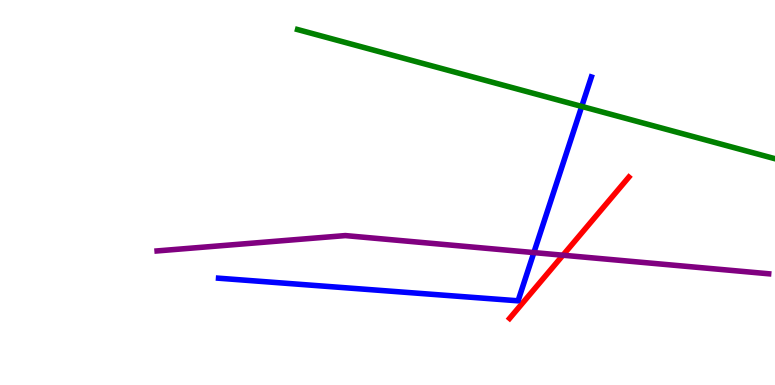[{'lines': ['blue', 'red'], 'intersections': []}, {'lines': ['green', 'red'], 'intersections': []}, {'lines': ['purple', 'red'], 'intersections': [{'x': 7.26, 'y': 3.37}]}, {'lines': ['blue', 'green'], 'intersections': [{'x': 7.51, 'y': 7.24}]}, {'lines': ['blue', 'purple'], 'intersections': [{'x': 6.89, 'y': 3.44}]}, {'lines': ['green', 'purple'], 'intersections': []}]